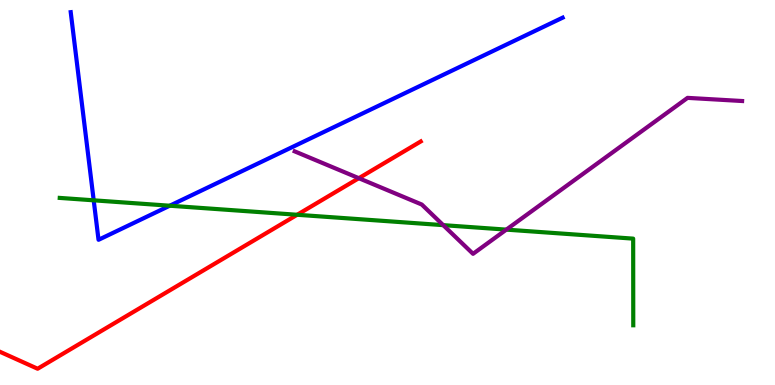[{'lines': ['blue', 'red'], 'intersections': []}, {'lines': ['green', 'red'], 'intersections': [{'x': 3.83, 'y': 4.42}]}, {'lines': ['purple', 'red'], 'intersections': [{'x': 4.63, 'y': 5.37}]}, {'lines': ['blue', 'green'], 'intersections': [{'x': 1.21, 'y': 4.8}, {'x': 2.19, 'y': 4.66}]}, {'lines': ['blue', 'purple'], 'intersections': []}, {'lines': ['green', 'purple'], 'intersections': [{'x': 5.72, 'y': 4.15}, {'x': 6.53, 'y': 4.04}]}]